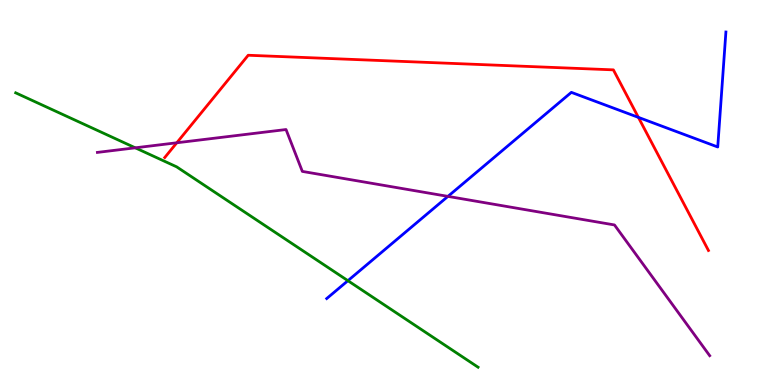[{'lines': ['blue', 'red'], 'intersections': [{'x': 8.24, 'y': 6.95}]}, {'lines': ['green', 'red'], 'intersections': []}, {'lines': ['purple', 'red'], 'intersections': [{'x': 2.28, 'y': 6.29}]}, {'lines': ['blue', 'green'], 'intersections': [{'x': 4.49, 'y': 2.71}]}, {'lines': ['blue', 'purple'], 'intersections': [{'x': 5.78, 'y': 4.9}]}, {'lines': ['green', 'purple'], 'intersections': [{'x': 1.75, 'y': 6.16}]}]